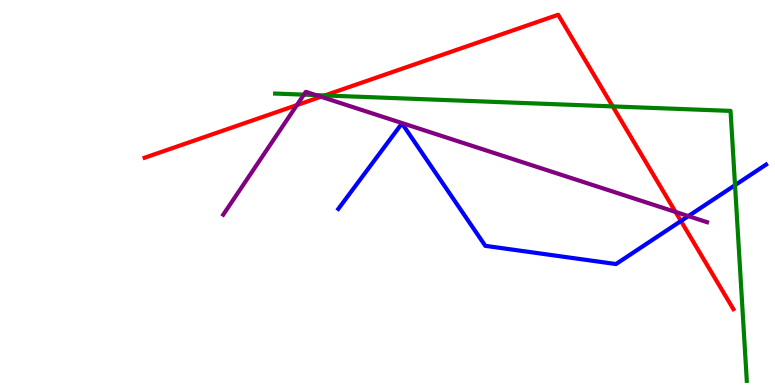[{'lines': ['blue', 'red'], 'intersections': [{'x': 8.79, 'y': 4.26}]}, {'lines': ['green', 'red'], 'intersections': [{'x': 4.19, 'y': 7.52}, {'x': 7.91, 'y': 7.24}]}, {'lines': ['purple', 'red'], 'intersections': [{'x': 3.83, 'y': 7.27}, {'x': 4.14, 'y': 7.49}, {'x': 8.72, 'y': 4.5}]}, {'lines': ['blue', 'green'], 'intersections': [{'x': 9.48, 'y': 5.19}]}, {'lines': ['blue', 'purple'], 'intersections': [{'x': 8.88, 'y': 4.39}]}, {'lines': ['green', 'purple'], 'intersections': [{'x': 3.92, 'y': 7.54}, {'x': 4.08, 'y': 7.53}]}]